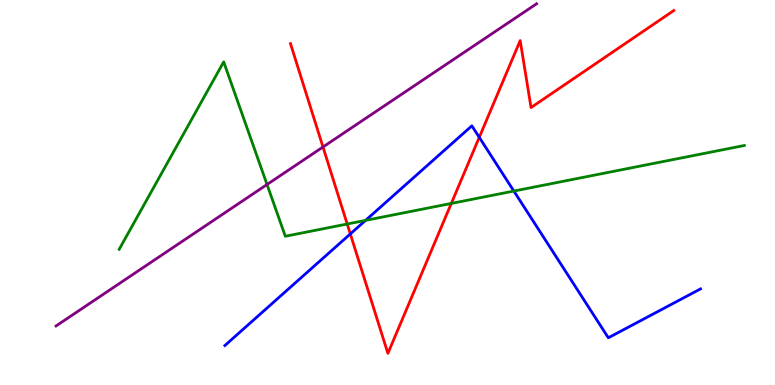[{'lines': ['blue', 'red'], 'intersections': [{'x': 4.52, 'y': 3.92}, {'x': 6.18, 'y': 6.43}]}, {'lines': ['green', 'red'], 'intersections': [{'x': 4.48, 'y': 4.18}, {'x': 5.82, 'y': 4.72}]}, {'lines': ['purple', 'red'], 'intersections': [{'x': 4.17, 'y': 6.18}]}, {'lines': ['blue', 'green'], 'intersections': [{'x': 4.72, 'y': 4.28}, {'x': 6.63, 'y': 5.04}]}, {'lines': ['blue', 'purple'], 'intersections': []}, {'lines': ['green', 'purple'], 'intersections': [{'x': 3.45, 'y': 5.21}]}]